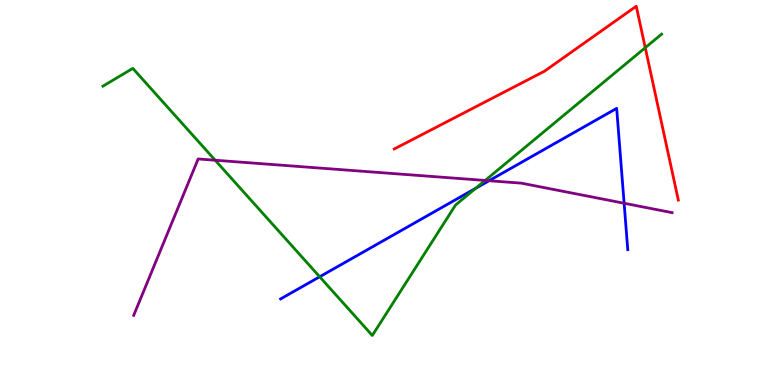[{'lines': ['blue', 'red'], 'intersections': []}, {'lines': ['green', 'red'], 'intersections': [{'x': 8.33, 'y': 8.76}]}, {'lines': ['purple', 'red'], 'intersections': []}, {'lines': ['blue', 'green'], 'intersections': [{'x': 4.12, 'y': 2.81}, {'x': 6.14, 'y': 5.11}]}, {'lines': ['blue', 'purple'], 'intersections': [{'x': 6.31, 'y': 5.31}, {'x': 8.05, 'y': 4.72}]}, {'lines': ['green', 'purple'], 'intersections': [{'x': 2.78, 'y': 5.84}, {'x': 6.26, 'y': 5.31}]}]